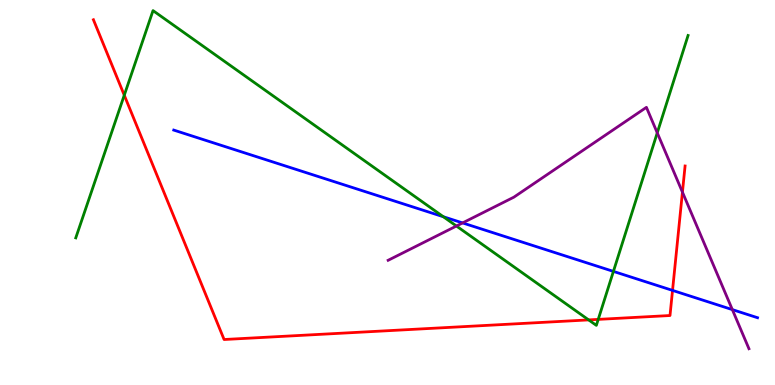[{'lines': ['blue', 'red'], 'intersections': [{'x': 8.68, 'y': 2.46}]}, {'lines': ['green', 'red'], 'intersections': [{'x': 1.6, 'y': 7.53}, {'x': 7.6, 'y': 1.69}, {'x': 7.72, 'y': 1.7}]}, {'lines': ['purple', 'red'], 'intersections': [{'x': 8.81, 'y': 5.01}]}, {'lines': ['blue', 'green'], 'intersections': [{'x': 5.72, 'y': 4.37}, {'x': 7.92, 'y': 2.95}]}, {'lines': ['blue', 'purple'], 'intersections': [{'x': 5.97, 'y': 4.21}, {'x': 9.45, 'y': 1.96}]}, {'lines': ['green', 'purple'], 'intersections': [{'x': 5.89, 'y': 4.13}, {'x': 8.48, 'y': 6.55}]}]